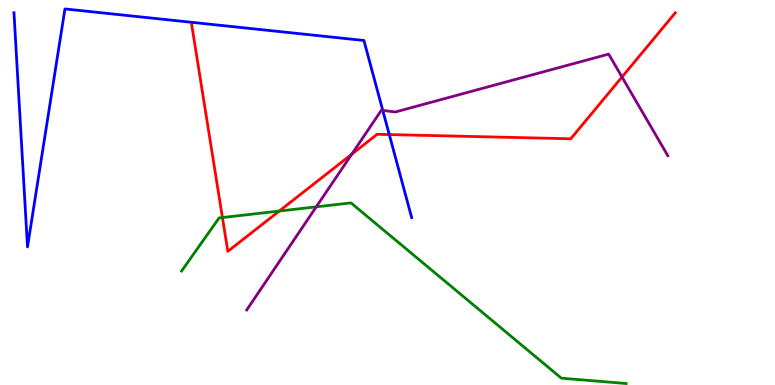[{'lines': ['blue', 'red'], 'intersections': [{'x': 5.02, 'y': 6.5}]}, {'lines': ['green', 'red'], 'intersections': [{'x': 2.87, 'y': 4.35}, {'x': 3.6, 'y': 4.52}]}, {'lines': ['purple', 'red'], 'intersections': [{'x': 4.54, 'y': 5.99}, {'x': 8.03, 'y': 8.0}]}, {'lines': ['blue', 'green'], 'intersections': []}, {'lines': ['blue', 'purple'], 'intersections': [{'x': 4.94, 'y': 7.13}]}, {'lines': ['green', 'purple'], 'intersections': [{'x': 4.08, 'y': 4.63}]}]